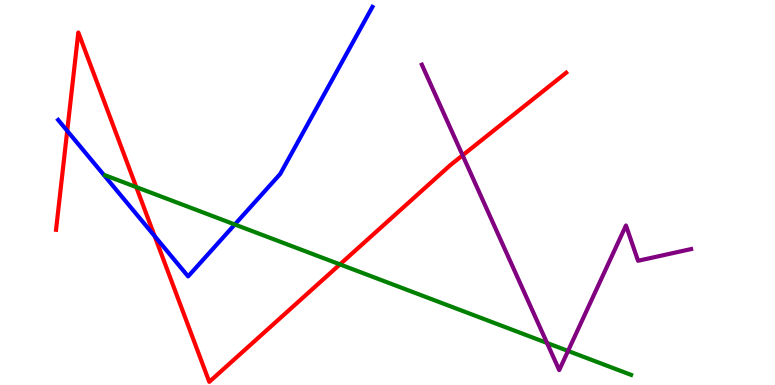[{'lines': ['blue', 'red'], 'intersections': [{'x': 0.867, 'y': 6.6}, {'x': 2.0, 'y': 3.87}]}, {'lines': ['green', 'red'], 'intersections': [{'x': 1.76, 'y': 5.14}, {'x': 4.39, 'y': 3.13}]}, {'lines': ['purple', 'red'], 'intersections': [{'x': 5.97, 'y': 5.97}]}, {'lines': ['blue', 'green'], 'intersections': [{'x': 3.03, 'y': 4.17}]}, {'lines': ['blue', 'purple'], 'intersections': []}, {'lines': ['green', 'purple'], 'intersections': [{'x': 7.06, 'y': 1.09}, {'x': 7.33, 'y': 0.884}]}]